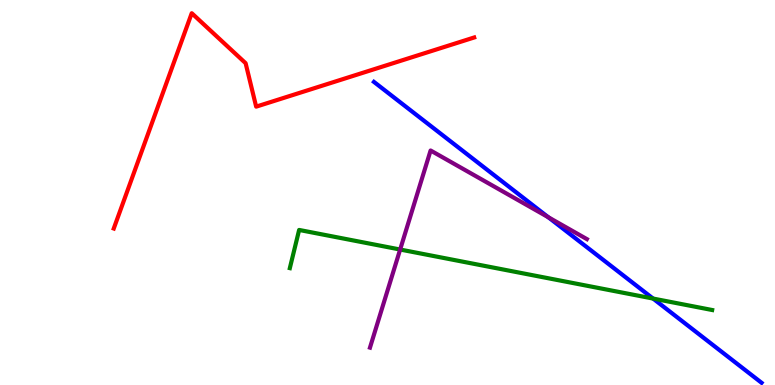[{'lines': ['blue', 'red'], 'intersections': []}, {'lines': ['green', 'red'], 'intersections': []}, {'lines': ['purple', 'red'], 'intersections': []}, {'lines': ['blue', 'green'], 'intersections': [{'x': 8.43, 'y': 2.25}]}, {'lines': ['blue', 'purple'], 'intersections': [{'x': 7.07, 'y': 4.36}]}, {'lines': ['green', 'purple'], 'intersections': [{'x': 5.16, 'y': 3.52}]}]